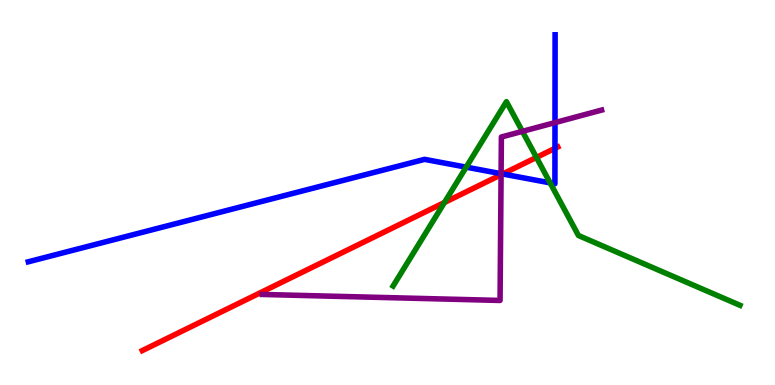[{'lines': ['blue', 'red'], 'intersections': [{'x': 6.49, 'y': 5.48}, {'x': 7.16, 'y': 6.15}]}, {'lines': ['green', 'red'], 'intersections': [{'x': 5.73, 'y': 4.74}, {'x': 6.92, 'y': 5.91}]}, {'lines': ['purple', 'red'], 'intersections': [{'x': 6.47, 'y': 5.46}]}, {'lines': ['blue', 'green'], 'intersections': [{'x': 6.02, 'y': 5.66}, {'x': 7.1, 'y': 5.25}]}, {'lines': ['blue', 'purple'], 'intersections': [{'x': 6.47, 'y': 5.49}, {'x': 7.16, 'y': 6.82}]}, {'lines': ['green', 'purple'], 'intersections': [{'x': 6.74, 'y': 6.59}]}]